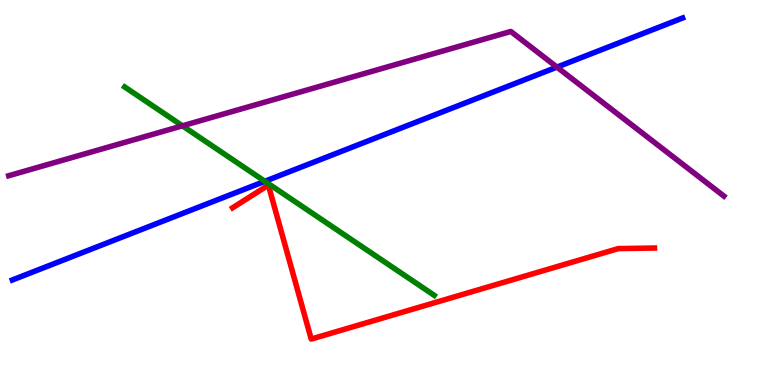[{'lines': ['blue', 'red'], 'intersections': []}, {'lines': ['green', 'red'], 'intersections': []}, {'lines': ['purple', 'red'], 'intersections': []}, {'lines': ['blue', 'green'], 'intersections': [{'x': 3.42, 'y': 5.29}]}, {'lines': ['blue', 'purple'], 'intersections': [{'x': 7.19, 'y': 8.26}]}, {'lines': ['green', 'purple'], 'intersections': [{'x': 2.35, 'y': 6.73}]}]